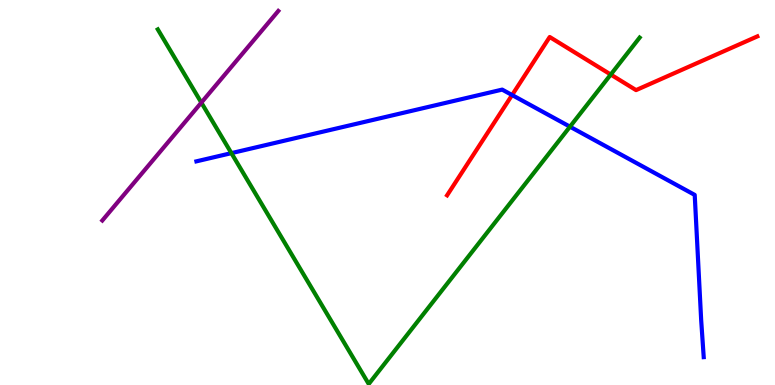[{'lines': ['blue', 'red'], 'intersections': [{'x': 6.61, 'y': 7.53}]}, {'lines': ['green', 'red'], 'intersections': [{'x': 7.88, 'y': 8.06}]}, {'lines': ['purple', 'red'], 'intersections': []}, {'lines': ['blue', 'green'], 'intersections': [{'x': 2.99, 'y': 6.02}, {'x': 7.35, 'y': 6.71}]}, {'lines': ['blue', 'purple'], 'intersections': []}, {'lines': ['green', 'purple'], 'intersections': [{'x': 2.6, 'y': 7.34}]}]